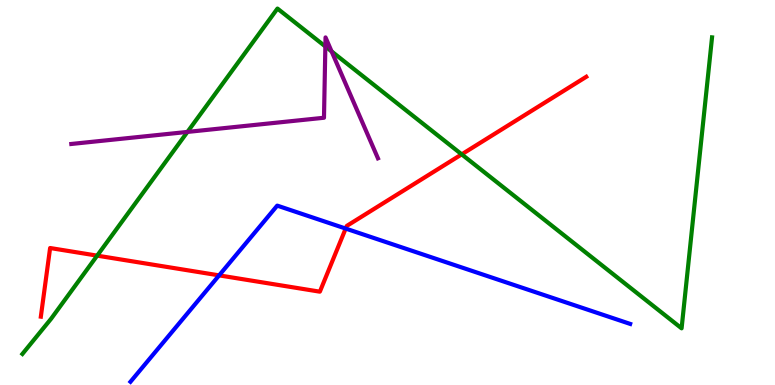[{'lines': ['blue', 'red'], 'intersections': [{'x': 2.83, 'y': 2.85}, {'x': 4.46, 'y': 4.06}]}, {'lines': ['green', 'red'], 'intersections': [{'x': 1.25, 'y': 3.36}, {'x': 5.96, 'y': 5.99}]}, {'lines': ['purple', 'red'], 'intersections': []}, {'lines': ['blue', 'green'], 'intersections': []}, {'lines': ['blue', 'purple'], 'intersections': []}, {'lines': ['green', 'purple'], 'intersections': [{'x': 2.42, 'y': 6.57}, {'x': 4.2, 'y': 8.79}, {'x': 4.28, 'y': 8.66}]}]